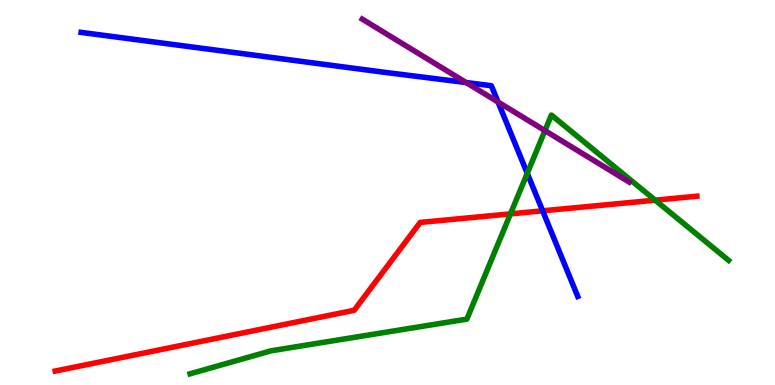[{'lines': ['blue', 'red'], 'intersections': [{'x': 7.0, 'y': 4.52}]}, {'lines': ['green', 'red'], 'intersections': [{'x': 6.59, 'y': 4.45}, {'x': 8.45, 'y': 4.8}]}, {'lines': ['purple', 'red'], 'intersections': []}, {'lines': ['blue', 'green'], 'intersections': [{'x': 6.8, 'y': 5.5}]}, {'lines': ['blue', 'purple'], 'intersections': [{'x': 6.02, 'y': 7.86}, {'x': 6.43, 'y': 7.35}]}, {'lines': ['green', 'purple'], 'intersections': [{'x': 7.03, 'y': 6.61}]}]